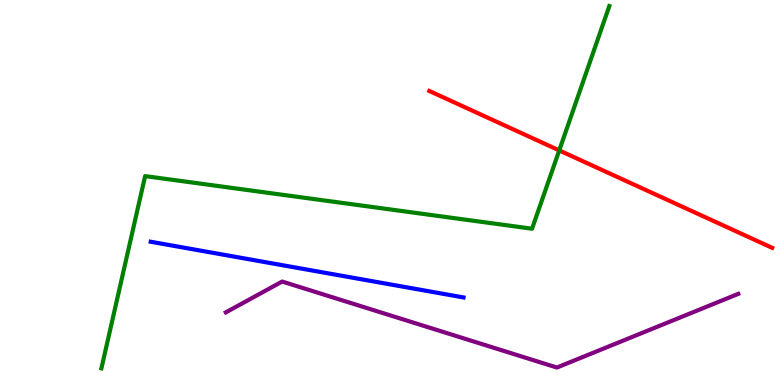[{'lines': ['blue', 'red'], 'intersections': []}, {'lines': ['green', 'red'], 'intersections': [{'x': 7.22, 'y': 6.09}]}, {'lines': ['purple', 'red'], 'intersections': []}, {'lines': ['blue', 'green'], 'intersections': []}, {'lines': ['blue', 'purple'], 'intersections': []}, {'lines': ['green', 'purple'], 'intersections': []}]